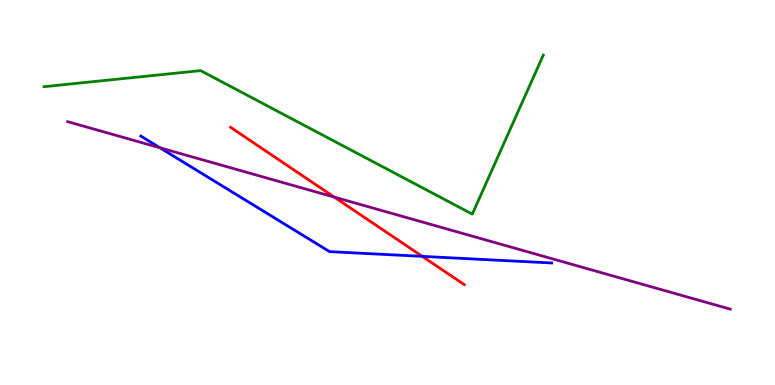[{'lines': ['blue', 'red'], 'intersections': [{'x': 5.45, 'y': 3.34}]}, {'lines': ['green', 'red'], 'intersections': []}, {'lines': ['purple', 'red'], 'intersections': [{'x': 4.31, 'y': 4.88}]}, {'lines': ['blue', 'green'], 'intersections': []}, {'lines': ['blue', 'purple'], 'intersections': [{'x': 2.06, 'y': 6.16}]}, {'lines': ['green', 'purple'], 'intersections': []}]